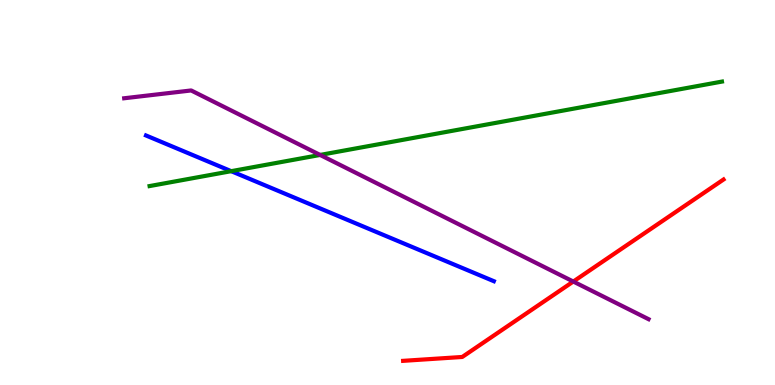[{'lines': ['blue', 'red'], 'intersections': []}, {'lines': ['green', 'red'], 'intersections': []}, {'lines': ['purple', 'red'], 'intersections': [{'x': 7.4, 'y': 2.69}]}, {'lines': ['blue', 'green'], 'intersections': [{'x': 2.98, 'y': 5.55}]}, {'lines': ['blue', 'purple'], 'intersections': []}, {'lines': ['green', 'purple'], 'intersections': [{'x': 4.13, 'y': 5.98}]}]